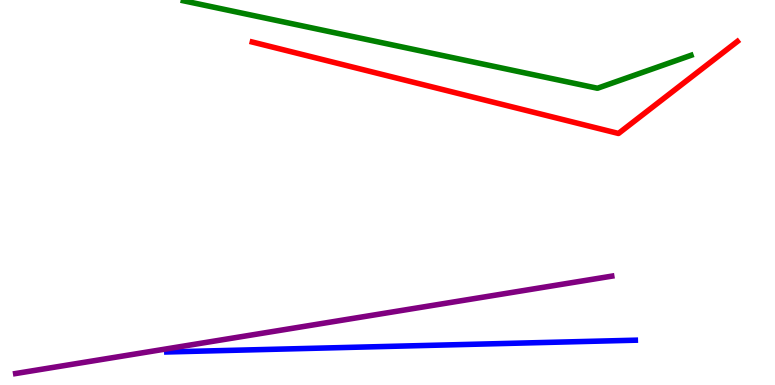[{'lines': ['blue', 'red'], 'intersections': []}, {'lines': ['green', 'red'], 'intersections': []}, {'lines': ['purple', 'red'], 'intersections': []}, {'lines': ['blue', 'green'], 'intersections': []}, {'lines': ['blue', 'purple'], 'intersections': []}, {'lines': ['green', 'purple'], 'intersections': []}]